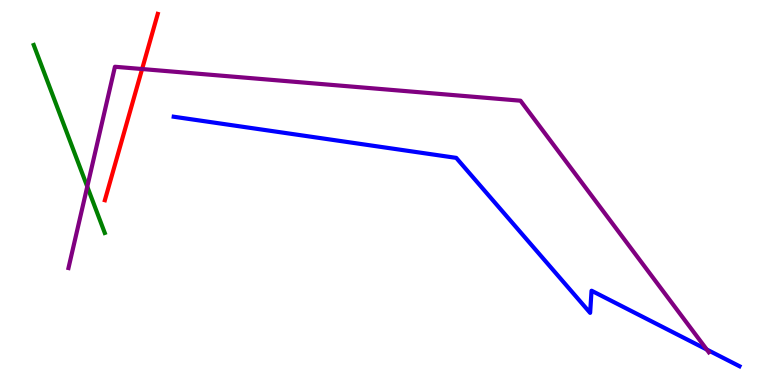[{'lines': ['blue', 'red'], 'intersections': []}, {'lines': ['green', 'red'], 'intersections': []}, {'lines': ['purple', 'red'], 'intersections': [{'x': 1.83, 'y': 8.21}]}, {'lines': ['blue', 'green'], 'intersections': []}, {'lines': ['blue', 'purple'], 'intersections': [{'x': 9.12, 'y': 0.922}]}, {'lines': ['green', 'purple'], 'intersections': [{'x': 1.13, 'y': 5.15}]}]